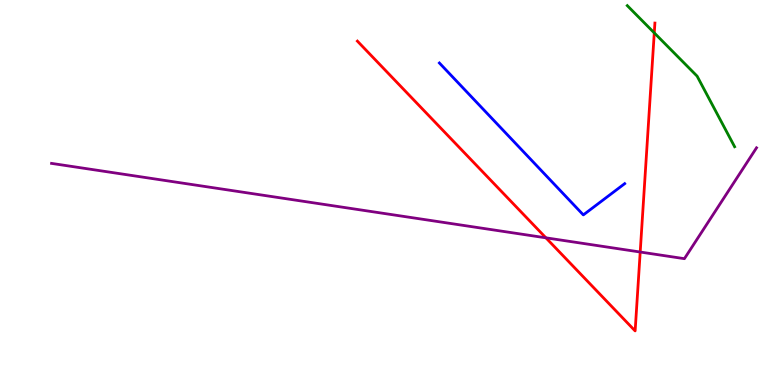[{'lines': ['blue', 'red'], 'intersections': []}, {'lines': ['green', 'red'], 'intersections': [{'x': 8.44, 'y': 9.15}]}, {'lines': ['purple', 'red'], 'intersections': [{'x': 7.04, 'y': 3.82}, {'x': 8.26, 'y': 3.45}]}, {'lines': ['blue', 'green'], 'intersections': []}, {'lines': ['blue', 'purple'], 'intersections': []}, {'lines': ['green', 'purple'], 'intersections': []}]